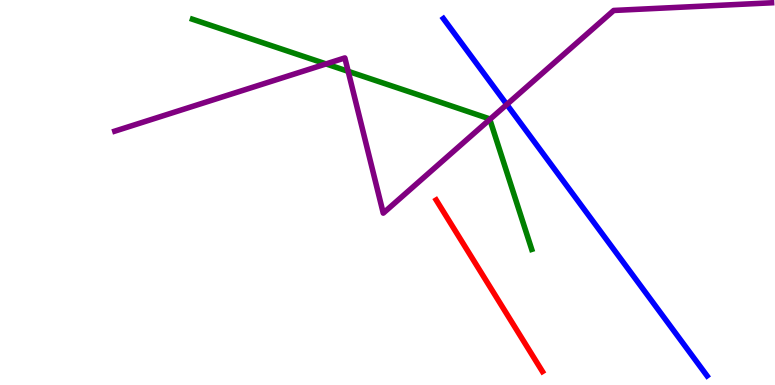[{'lines': ['blue', 'red'], 'intersections': []}, {'lines': ['green', 'red'], 'intersections': []}, {'lines': ['purple', 'red'], 'intersections': []}, {'lines': ['blue', 'green'], 'intersections': []}, {'lines': ['blue', 'purple'], 'intersections': [{'x': 6.54, 'y': 7.29}]}, {'lines': ['green', 'purple'], 'intersections': [{'x': 4.21, 'y': 8.34}, {'x': 4.49, 'y': 8.15}, {'x': 6.32, 'y': 6.9}]}]